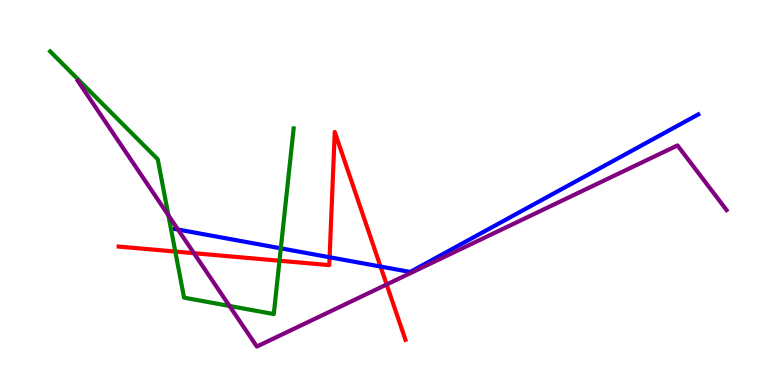[{'lines': ['blue', 'red'], 'intersections': [{'x': 4.25, 'y': 3.32}, {'x': 4.91, 'y': 3.08}]}, {'lines': ['green', 'red'], 'intersections': [{'x': 2.26, 'y': 3.47}, {'x': 3.61, 'y': 3.23}]}, {'lines': ['purple', 'red'], 'intersections': [{'x': 2.5, 'y': 3.42}, {'x': 4.99, 'y': 2.61}]}, {'lines': ['blue', 'green'], 'intersections': [{'x': 3.62, 'y': 3.55}]}, {'lines': ['blue', 'purple'], 'intersections': [{'x': 2.3, 'y': 4.04}]}, {'lines': ['green', 'purple'], 'intersections': [{'x': 2.17, 'y': 4.41}, {'x': 2.96, 'y': 2.05}]}]